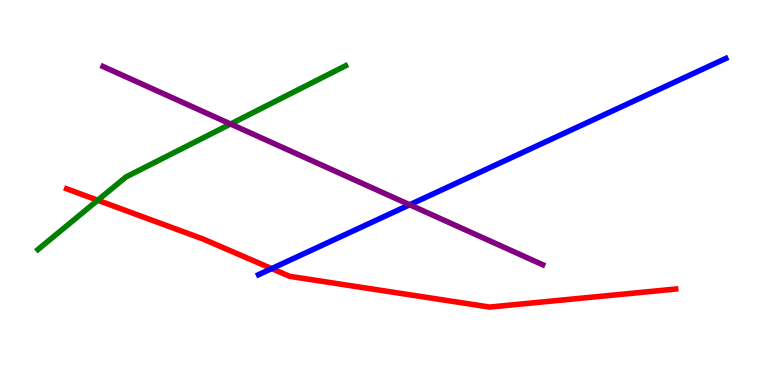[{'lines': ['blue', 'red'], 'intersections': [{'x': 3.51, 'y': 3.02}]}, {'lines': ['green', 'red'], 'intersections': [{'x': 1.26, 'y': 4.8}]}, {'lines': ['purple', 'red'], 'intersections': []}, {'lines': ['blue', 'green'], 'intersections': []}, {'lines': ['blue', 'purple'], 'intersections': [{'x': 5.29, 'y': 4.68}]}, {'lines': ['green', 'purple'], 'intersections': [{'x': 2.98, 'y': 6.78}]}]